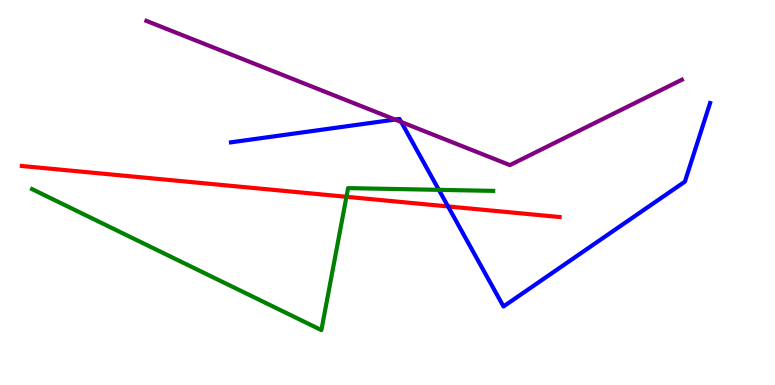[{'lines': ['blue', 'red'], 'intersections': [{'x': 5.78, 'y': 4.64}]}, {'lines': ['green', 'red'], 'intersections': [{'x': 4.47, 'y': 4.89}]}, {'lines': ['purple', 'red'], 'intersections': []}, {'lines': ['blue', 'green'], 'intersections': [{'x': 5.66, 'y': 5.07}]}, {'lines': ['blue', 'purple'], 'intersections': [{'x': 5.1, 'y': 6.89}, {'x': 5.18, 'y': 6.83}]}, {'lines': ['green', 'purple'], 'intersections': []}]